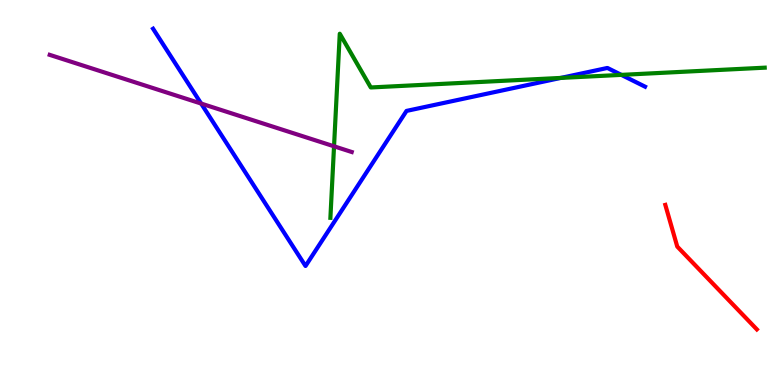[{'lines': ['blue', 'red'], 'intersections': []}, {'lines': ['green', 'red'], 'intersections': []}, {'lines': ['purple', 'red'], 'intersections': []}, {'lines': ['blue', 'green'], 'intersections': [{'x': 7.24, 'y': 7.98}, {'x': 8.02, 'y': 8.06}]}, {'lines': ['blue', 'purple'], 'intersections': [{'x': 2.6, 'y': 7.31}]}, {'lines': ['green', 'purple'], 'intersections': [{'x': 4.31, 'y': 6.2}]}]